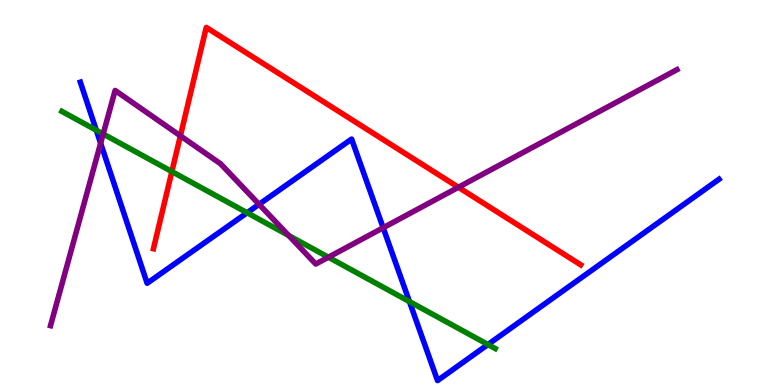[{'lines': ['blue', 'red'], 'intersections': []}, {'lines': ['green', 'red'], 'intersections': [{'x': 2.22, 'y': 5.54}]}, {'lines': ['purple', 'red'], 'intersections': [{'x': 2.33, 'y': 6.47}, {'x': 5.91, 'y': 5.14}]}, {'lines': ['blue', 'green'], 'intersections': [{'x': 1.24, 'y': 6.62}, {'x': 3.19, 'y': 4.47}, {'x': 5.28, 'y': 2.17}, {'x': 6.3, 'y': 1.05}]}, {'lines': ['blue', 'purple'], 'intersections': [{'x': 1.3, 'y': 6.28}, {'x': 3.34, 'y': 4.69}, {'x': 4.94, 'y': 4.08}]}, {'lines': ['green', 'purple'], 'intersections': [{'x': 1.33, 'y': 6.52}, {'x': 3.72, 'y': 3.88}, {'x': 4.24, 'y': 3.32}]}]